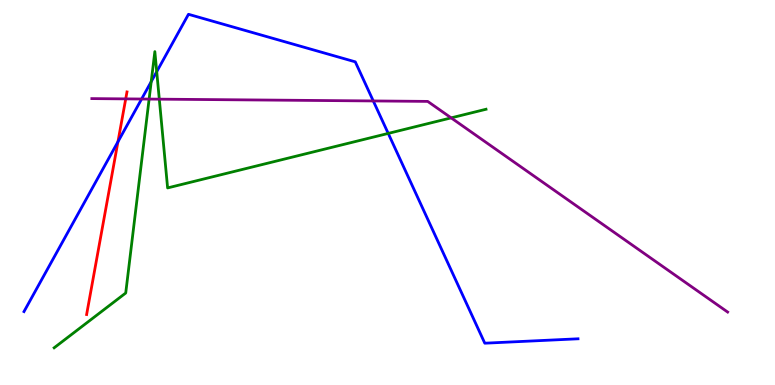[{'lines': ['blue', 'red'], 'intersections': [{'x': 1.52, 'y': 6.32}]}, {'lines': ['green', 'red'], 'intersections': []}, {'lines': ['purple', 'red'], 'intersections': [{'x': 1.62, 'y': 7.43}]}, {'lines': ['blue', 'green'], 'intersections': [{'x': 1.95, 'y': 7.88}, {'x': 2.02, 'y': 8.14}, {'x': 5.01, 'y': 6.53}]}, {'lines': ['blue', 'purple'], 'intersections': [{'x': 1.83, 'y': 7.43}, {'x': 4.82, 'y': 7.38}]}, {'lines': ['green', 'purple'], 'intersections': [{'x': 1.92, 'y': 7.43}, {'x': 2.06, 'y': 7.42}, {'x': 5.82, 'y': 6.94}]}]